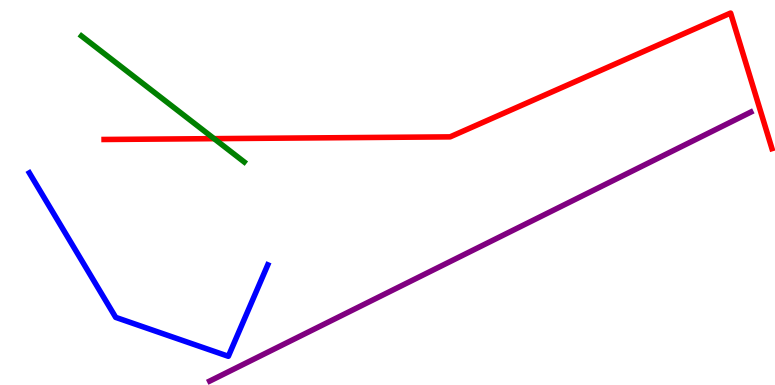[{'lines': ['blue', 'red'], 'intersections': []}, {'lines': ['green', 'red'], 'intersections': [{'x': 2.76, 'y': 6.4}]}, {'lines': ['purple', 'red'], 'intersections': []}, {'lines': ['blue', 'green'], 'intersections': []}, {'lines': ['blue', 'purple'], 'intersections': []}, {'lines': ['green', 'purple'], 'intersections': []}]